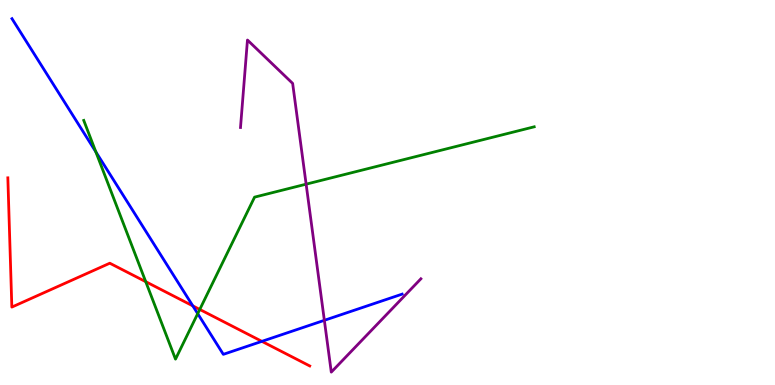[{'lines': ['blue', 'red'], 'intersections': [{'x': 2.49, 'y': 2.06}, {'x': 3.38, 'y': 1.13}]}, {'lines': ['green', 'red'], 'intersections': [{'x': 1.88, 'y': 2.68}, {'x': 2.58, 'y': 1.96}]}, {'lines': ['purple', 'red'], 'intersections': []}, {'lines': ['blue', 'green'], 'intersections': [{'x': 1.24, 'y': 6.06}, {'x': 2.55, 'y': 1.85}]}, {'lines': ['blue', 'purple'], 'intersections': [{'x': 4.19, 'y': 1.68}]}, {'lines': ['green', 'purple'], 'intersections': [{'x': 3.95, 'y': 5.22}]}]